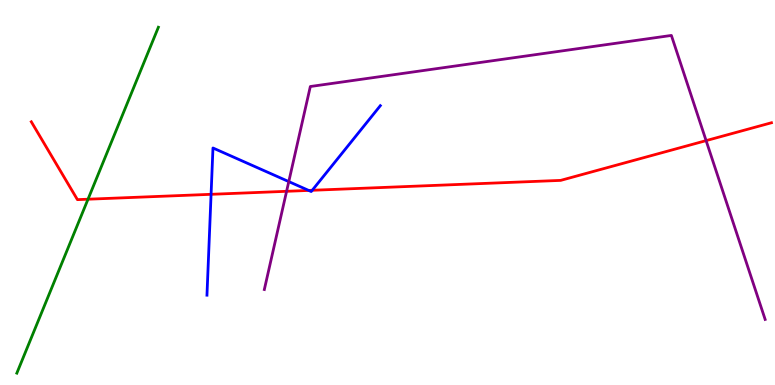[{'lines': ['blue', 'red'], 'intersections': [{'x': 2.72, 'y': 4.95}, {'x': 3.98, 'y': 5.05}, {'x': 4.03, 'y': 5.06}]}, {'lines': ['green', 'red'], 'intersections': [{'x': 1.14, 'y': 4.83}]}, {'lines': ['purple', 'red'], 'intersections': [{'x': 3.7, 'y': 5.03}, {'x': 9.11, 'y': 6.35}]}, {'lines': ['blue', 'green'], 'intersections': []}, {'lines': ['blue', 'purple'], 'intersections': [{'x': 3.73, 'y': 5.28}]}, {'lines': ['green', 'purple'], 'intersections': []}]